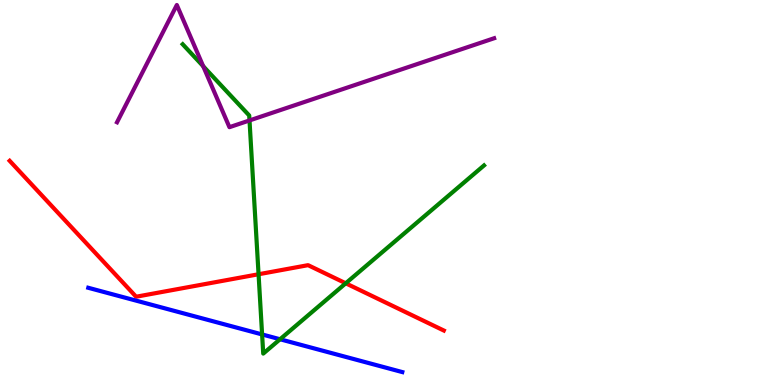[{'lines': ['blue', 'red'], 'intersections': []}, {'lines': ['green', 'red'], 'intersections': [{'x': 3.34, 'y': 2.88}, {'x': 4.46, 'y': 2.64}]}, {'lines': ['purple', 'red'], 'intersections': []}, {'lines': ['blue', 'green'], 'intersections': [{'x': 3.38, 'y': 1.31}, {'x': 3.61, 'y': 1.19}]}, {'lines': ['blue', 'purple'], 'intersections': []}, {'lines': ['green', 'purple'], 'intersections': [{'x': 2.62, 'y': 8.28}, {'x': 3.22, 'y': 6.87}]}]